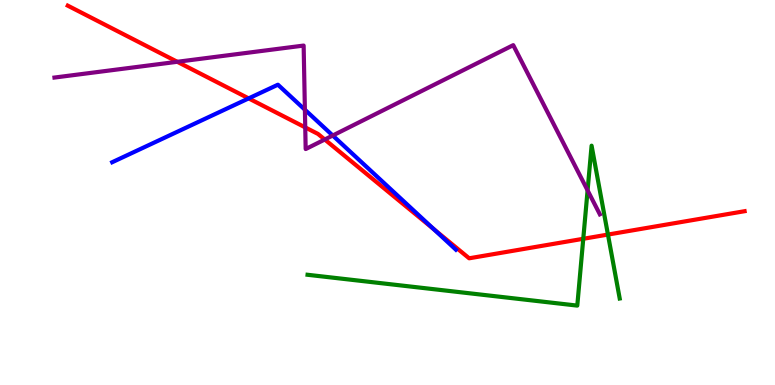[{'lines': ['blue', 'red'], 'intersections': [{'x': 3.21, 'y': 7.44}, {'x': 5.6, 'y': 4.04}]}, {'lines': ['green', 'red'], 'intersections': [{'x': 7.53, 'y': 3.8}, {'x': 7.84, 'y': 3.91}]}, {'lines': ['purple', 'red'], 'intersections': [{'x': 2.29, 'y': 8.4}, {'x': 3.94, 'y': 6.69}, {'x': 4.19, 'y': 6.38}]}, {'lines': ['blue', 'green'], 'intersections': []}, {'lines': ['blue', 'purple'], 'intersections': [{'x': 3.93, 'y': 7.15}, {'x': 4.29, 'y': 6.48}]}, {'lines': ['green', 'purple'], 'intersections': [{'x': 7.58, 'y': 5.06}]}]